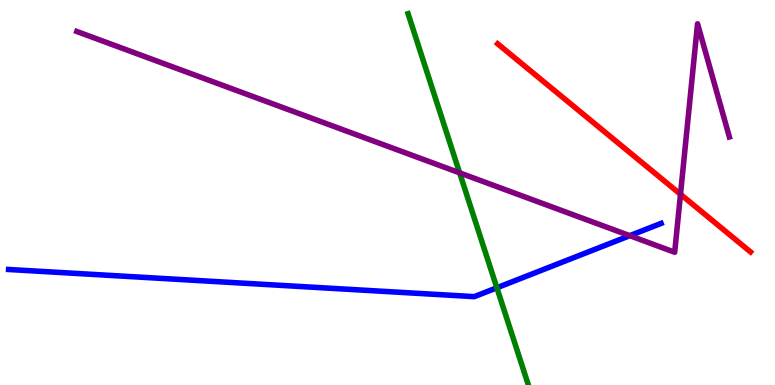[{'lines': ['blue', 'red'], 'intersections': []}, {'lines': ['green', 'red'], 'intersections': []}, {'lines': ['purple', 'red'], 'intersections': [{'x': 8.78, 'y': 4.95}]}, {'lines': ['blue', 'green'], 'intersections': [{'x': 6.41, 'y': 2.53}]}, {'lines': ['blue', 'purple'], 'intersections': [{'x': 8.13, 'y': 3.88}]}, {'lines': ['green', 'purple'], 'intersections': [{'x': 5.93, 'y': 5.51}]}]